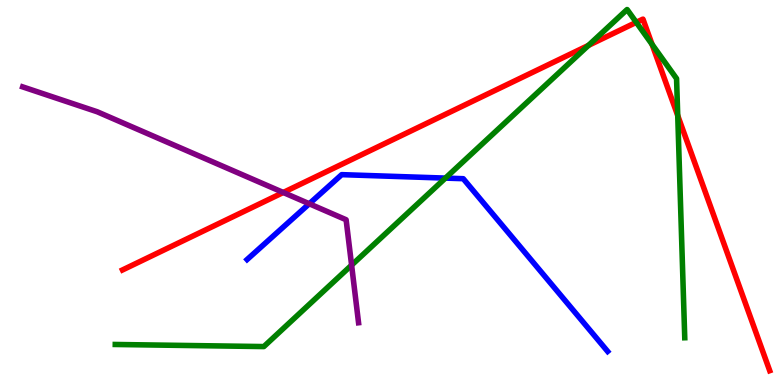[{'lines': ['blue', 'red'], 'intersections': []}, {'lines': ['green', 'red'], 'intersections': [{'x': 7.59, 'y': 8.82}, {'x': 8.21, 'y': 9.42}, {'x': 8.41, 'y': 8.85}, {'x': 8.74, 'y': 7.0}]}, {'lines': ['purple', 'red'], 'intersections': [{'x': 3.65, 'y': 5.0}]}, {'lines': ['blue', 'green'], 'intersections': [{'x': 5.75, 'y': 5.37}]}, {'lines': ['blue', 'purple'], 'intersections': [{'x': 3.99, 'y': 4.71}]}, {'lines': ['green', 'purple'], 'intersections': [{'x': 4.54, 'y': 3.11}]}]